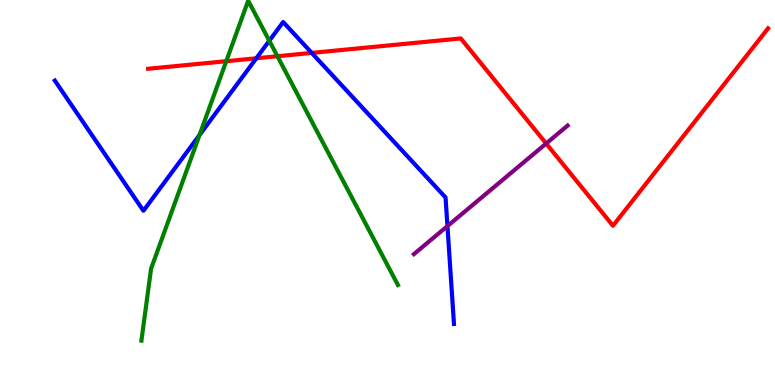[{'lines': ['blue', 'red'], 'intersections': [{'x': 3.31, 'y': 8.49}, {'x': 4.02, 'y': 8.63}]}, {'lines': ['green', 'red'], 'intersections': [{'x': 2.92, 'y': 8.41}, {'x': 3.58, 'y': 8.54}]}, {'lines': ['purple', 'red'], 'intersections': [{'x': 7.05, 'y': 6.27}]}, {'lines': ['blue', 'green'], 'intersections': [{'x': 2.57, 'y': 6.49}, {'x': 3.47, 'y': 8.94}]}, {'lines': ['blue', 'purple'], 'intersections': [{'x': 5.77, 'y': 4.13}]}, {'lines': ['green', 'purple'], 'intersections': []}]